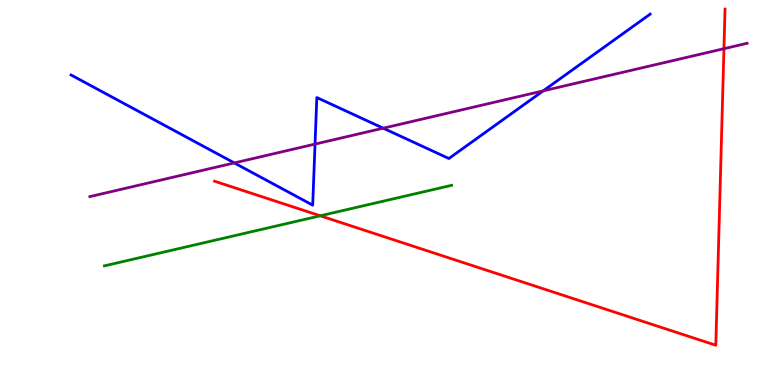[{'lines': ['blue', 'red'], 'intersections': []}, {'lines': ['green', 'red'], 'intersections': [{'x': 4.13, 'y': 4.4}]}, {'lines': ['purple', 'red'], 'intersections': [{'x': 9.34, 'y': 8.74}]}, {'lines': ['blue', 'green'], 'intersections': []}, {'lines': ['blue', 'purple'], 'intersections': [{'x': 3.02, 'y': 5.77}, {'x': 4.07, 'y': 6.26}, {'x': 4.94, 'y': 6.67}, {'x': 7.01, 'y': 7.64}]}, {'lines': ['green', 'purple'], 'intersections': []}]